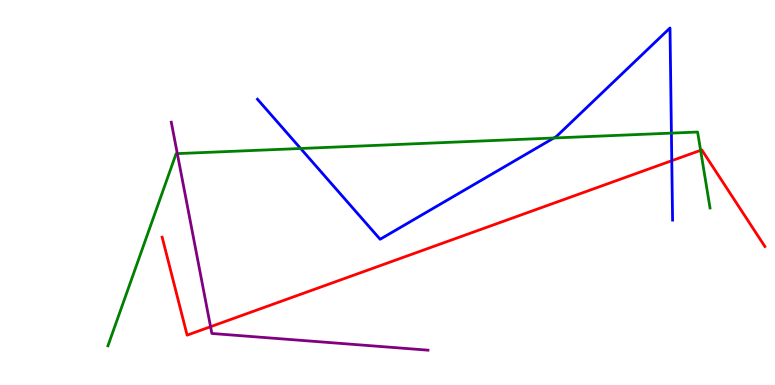[{'lines': ['blue', 'red'], 'intersections': [{'x': 8.67, 'y': 5.83}]}, {'lines': ['green', 'red'], 'intersections': [{'x': 9.04, 'y': 6.1}]}, {'lines': ['purple', 'red'], 'intersections': [{'x': 2.72, 'y': 1.51}]}, {'lines': ['blue', 'green'], 'intersections': [{'x': 3.88, 'y': 6.14}, {'x': 7.15, 'y': 6.42}, {'x': 8.66, 'y': 6.54}]}, {'lines': ['blue', 'purple'], 'intersections': []}, {'lines': ['green', 'purple'], 'intersections': [{'x': 2.29, 'y': 6.01}]}]